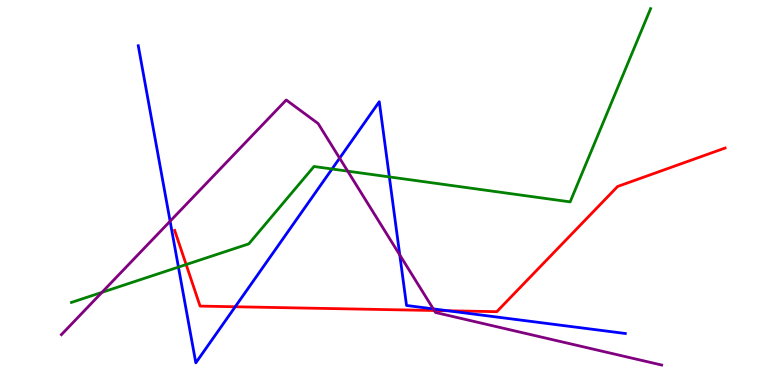[{'lines': ['blue', 'red'], 'intersections': [{'x': 3.04, 'y': 2.03}, {'x': 5.78, 'y': 1.93}]}, {'lines': ['green', 'red'], 'intersections': [{'x': 2.4, 'y': 3.13}]}, {'lines': ['purple', 'red'], 'intersections': [{'x': 5.6, 'y': 1.93}]}, {'lines': ['blue', 'green'], 'intersections': [{'x': 2.3, 'y': 3.06}, {'x': 4.28, 'y': 5.61}, {'x': 5.02, 'y': 5.4}]}, {'lines': ['blue', 'purple'], 'intersections': [{'x': 2.19, 'y': 4.25}, {'x': 4.38, 'y': 5.89}, {'x': 5.16, 'y': 3.38}, {'x': 5.59, 'y': 1.98}]}, {'lines': ['green', 'purple'], 'intersections': [{'x': 1.32, 'y': 2.41}, {'x': 4.49, 'y': 5.55}]}]